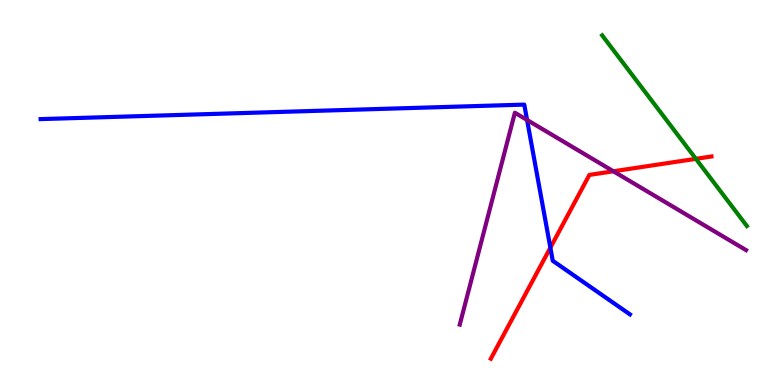[{'lines': ['blue', 'red'], 'intersections': [{'x': 7.1, 'y': 3.57}]}, {'lines': ['green', 'red'], 'intersections': [{'x': 8.98, 'y': 5.87}]}, {'lines': ['purple', 'red'], 'intersections': [{'x': 7.92, 'y': 5.55}]}, {'lines': ['blue', 'green'], 'intersections': []}, {'lines': ['blue', 'purple'], 'intersections': [{'x': 6.8, 'y': 6.88}]}, {'lines': ['green', 'purple'], 'intersections': []}]